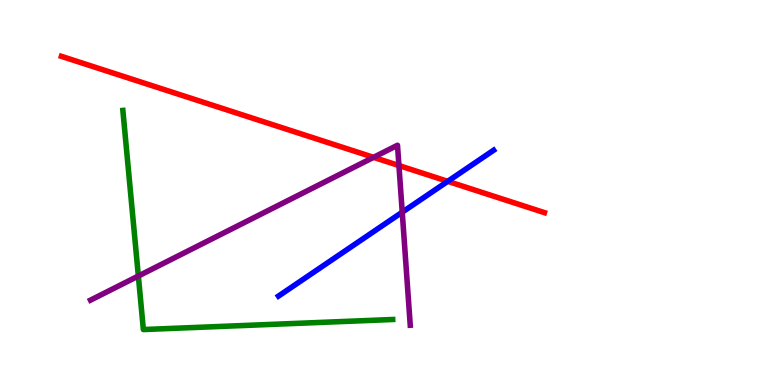[{'lines': ['blue', 'red'], 'intersections': [{'x': 5.78, 'y': 5.29}]}, {'lines': ['green', 'red'], 'intersections': []}, {'lines': ['purple', 'red'], 'intersections': [{'x': 4.82, 'y': 5.91}, {'x': 5.15, 'y': 5.7}]}, {'lines': ['blue', 'green'], 'intersections': []}, {'lines': ['blue', 'purple'], 'intersections': [{'x': 5.19, 'y': 4.49}]}, {'lines': ['green', 'purple'], 'intersections': [{'x': 1.79, 'y': 2.83}]}]